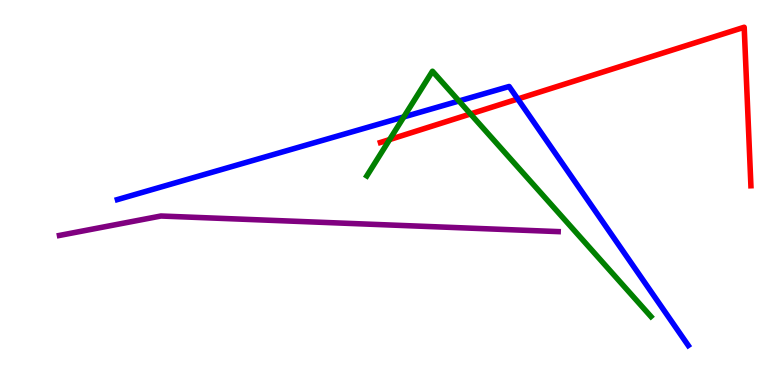[{'lines': ['blue', 'red'], 'intersections': [{'x': 6.68, 'y': 7.43}]}, {'lines': ['green', 'red'], 'intersections': [{'x': 5.03, 'y': 6.37}, {'x': 6.07, 'y': 7.04}]}, {'lines': ['purple', 'red'], 'intersections': []}, {'lines': ['blue', 'green'], 'intersections': [{'x': 5.21, 'y': 6.96}, {'x': 5.92, 'y': 7.38}]}, {'lines': ['blue', 'purple'], 'intersections': []}, {'lines': ['green', 'purple'], 'intersections': []}]